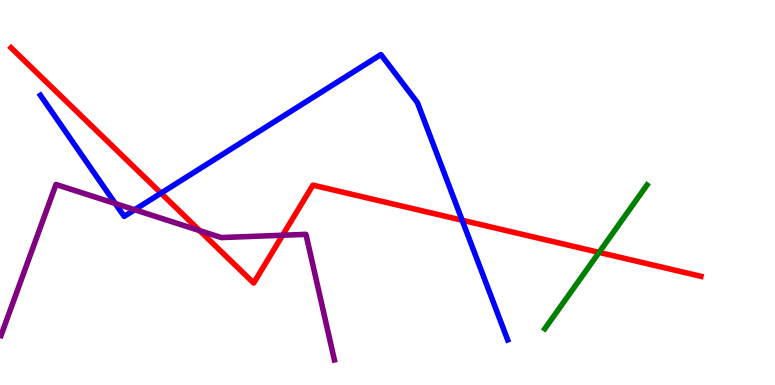[{'lines': ['blue', 'red'], 'intersections': [{'x': 2.08, 'y': 4.98}, {'x': 5.96, 'y': 4.28}]}, {'lines': ['green', 'red'], 'intersections': [{'x': 7.73, 'y': 3.44}]}, {'lines': ['purple', 'red'], 'intersections': [{'x': 2.58, 'y': 4.01}, {'x': 3.65, 'y': 3.89}]}, {'lines': ['blue', 'green'], 'intersections': []}, {'lines': ['blue', 'purple'], 'intersections': [{'x': 1.49, 'y': 4.71}, {'x': 1.74, 'y': 4.55}]}, {'lines': ['green', 'purple'], 'intersections': []}]